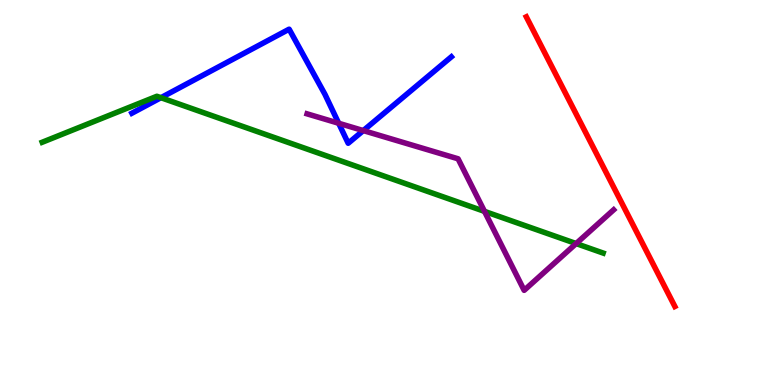[{'lines': ['blue', 'red'], 'intersections': []}, {'lines': ['green', 'red'], 'intersections': []}, {'lines': ['purple', 'red'], 'intersections': []}, {'lines': ['blue', 'green'], 'intersections': [{'x': 2.08, 'y': 7.46}]}, {'lines': ['blue', 'purple'], 'intersections': [{'x': 4.37, 'y': 6.8}, {'x': 4.69, 'y': 6.61}]}, {'lines': ['green', 'purple'], 'intersections': [{'x': 6.25, 'y': 4.51}, {'x': 7.43, 'y': 3.67}]}]